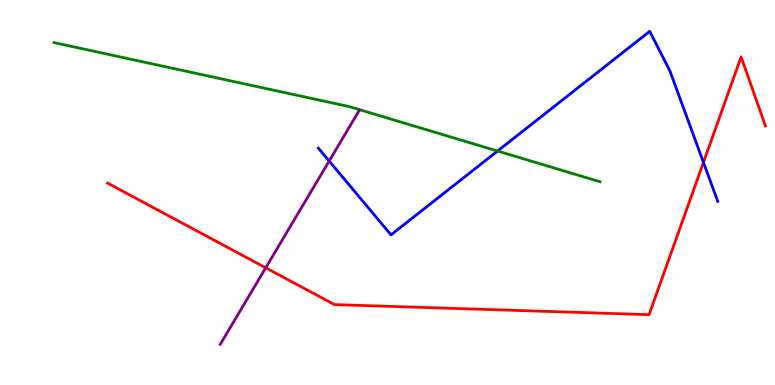[{'lines': ['blue', 'red'], 'intersections': [{'x': 9.08, 'y': 5.78}]}, {'lines': ['green', 'red'], 'intersections': []}, {'lines': ['purple', 'red'], 'intersections': [{'x': 3.43, 'y': 3.04}]}, {'lines': ['blue', 'green'], 'intersections': [{'x': 6.42, 'y': 6.08}]}, {'lines': ['blue', 'purple'], 'intersections': [{'x': 4.25, 'y': 5.82}]}, {'lines': ['green', 'purple'], 'intersections': []}]